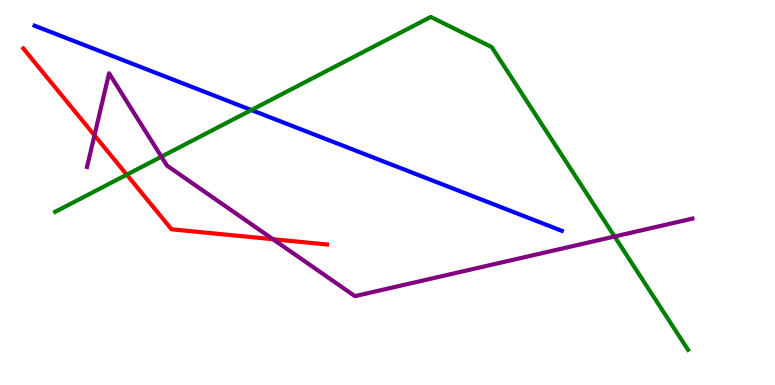[{'lines': ['blue', 'red'], 'intersections': []}, {'lines': ['green', 'red'], 'intersections': [{'x': 1.64, 'y': 5.46}]}, {'lines': ['purple', 'red'], 'intersections': [{'x': 1.22, 'y': 6.49}, {'x': 3.52, 'y': 3.79}]}, {'lines': ['blue', 'green'], 'intersections': [{'x': 3.24, 'y': 7.14}]}, {'lines': ['blue', 'purple'], 'intersections': []}, {'lines': ['green', 'purple'], 'intersections': [{'x': 2.08, 'y': 5.93}, {'x': 7.93, 'y': 3.86}]}]